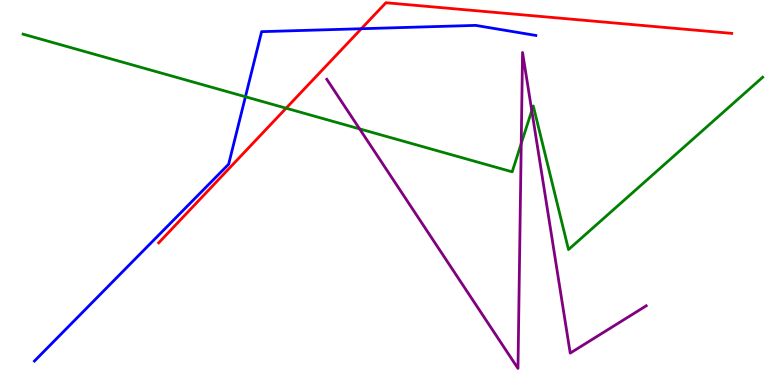[{'lines': ['blue', 'red'], 'intersections': [{'x': 4.66, 'y': 9.25}]}, {'lines': ['green', 'red'], 'intersections': [{'x': 3.69, 'y': 7.19}]}, {'lines': ['purple', 'red'], 'intersections': []}, {'lines': ['blue', 'green'], 'intersections': [{'x': 3.17, 'y': 7.49}]}, {'lines': ['blue', 'purple'], 'intersections': []}, {'lines': ['green', 'purple'], 'intersections': [{'x': 4.64, 'y': 6.65}, {'x': 6.73, 'y': 6.27}, {'x': 6.86, 'y': 7.13}]}]